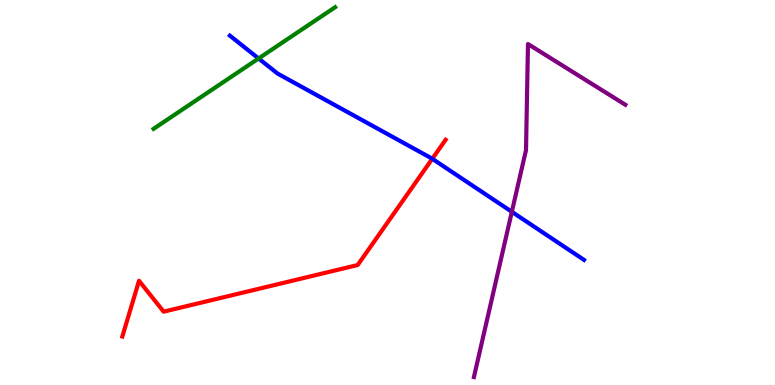[{'lines': ['blue', 'red'], 'intersections': [{'x': 5.58, 'y': 5.88}]}, {'lines': ['green', 'red'], 'intersections': []}, {'lines': ['purple', 'red'], 'intersections': []}, {'lines': ['blue', 'green'], 'intersections': [{'x': 3.34, 'y': 8.48}]}, {'lines': ['blue', 'purple'], 'intersections': [{'x': 6.6, 'y': 4.5}]}, {'lines': ['green', 'purple'], 'intersections': []}]